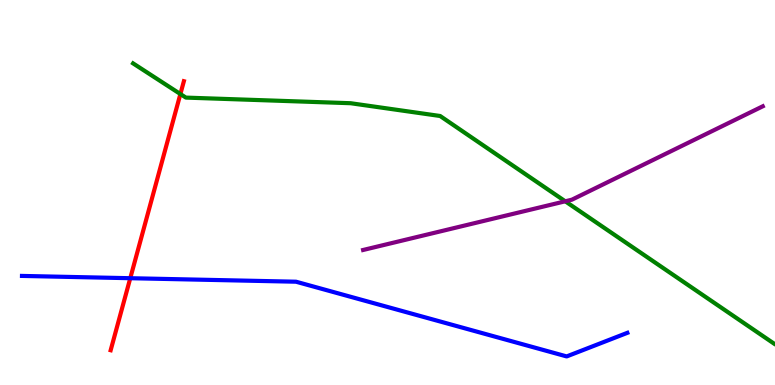[{'lines': ['blue', 'red'], 'intersections': [{'x': 1.68, 'y': 2.77}]}, {'lines': ['green', 'red'], 'intersections': [{'x': 2.33, 'y': 7.56}]}, {'lines': ['purple', 'red'], 'intersections': []}, {'lines': ['blue', 'green'], 'intersections': []}, {'lines': ['blue', 'purple'], 'intersections': []}, {'lines': ['green', 'purple'], 'intersections': [{'x': 7.29, 'y': 4.77}]}]